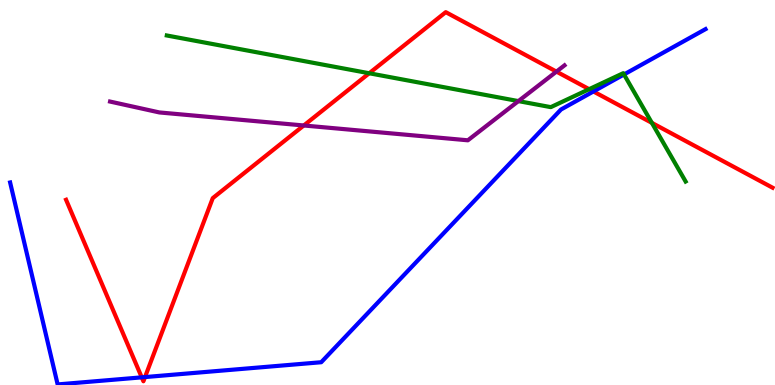[{'lines': ['blue', 'red'], 'intersections': [{'x': 1.83, 'y': 0.199}, {'x': 1.87, 'y': 0.206}, {'x': 7.66, 'y': 7.62}]}, {'lines': ['green', 'red'], 'intersections': [{'x': 4.76, 'y': 8.1}, {'x': 7.6, 'y': 7.68}, {'x': 8.41, 'y': 6.81}]}, {'lines': ['purple', 'red'], 'intersections': [{'x': 3.92, 'y': 6.74}, {'x': 7.18, 'y': 8.14}]}, {'lines': ['blue', 'green'], 'intersections': [{'x': 8.05, 'y': 8.07}]}, {'lines': ['blue', 'purple'], 'intersections': []}, {'lines': ['green', 'purple'], 'intersections': [{'x': 6.69, 'y': 7.37}]}]